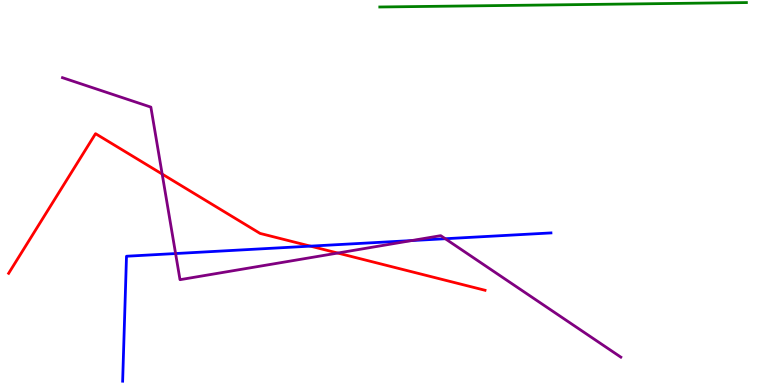[{'lines': ['blue', 'red'], 'intersections': [{'x': 4.01, 'y': 3.61}]}, {'lines': ['green', 'red'], 'intersections': []}, {'lines': ['purple', 'red'], 'intersections': [{'x': 2.09, 'y': 5.48}, {'x': 4.36, 'y': 3.43}]}, {'lines': ['blue', 'green'], 'intersections': []}, {'lines': ['blue', 'purple'], 'intersections': [{'x': 2.27, 'y': 3.41}, {'x': 5.31, 'y': 3.75}, {'x': 5.75, 'y': 3.8}]}, {'lines': ['green', 'purple'], 'intersections': []}]